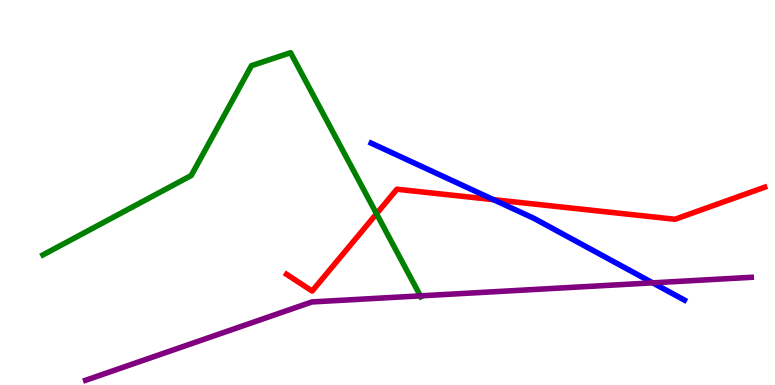[{'lines': ['blue', 'red'], 'intersections': [{'x': 6.37, 'y': 4.81}]}, {'lines': ['green', 'red'], 'intersections': [{'x': 4.86, 'y': 4.45}]}, {'lines': ['purple', 'red'], 'intersections': []}, {'lines': ['blue', 'green'], 'intersections': []}, {'lines': ['blue', 'purple'], 'intersections': [{'x': 8.42, 'y': 2.65}]}, {'lines': ['green', 'purple'], 'intersections': [{'x': 5.42, 'y': 2.32}]}]